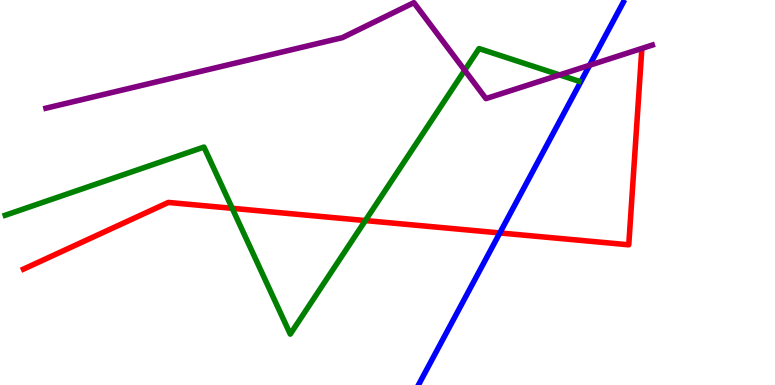[{'lines': ['blue', 'red'], 'intersections': [{'x': 6.45, 'y': 3.95}]}, {'lines': ['green', 'red'], 'intersections': [{'x': 3.0, 'y': 4.59}, {'x': 4.71, 'y': 4.27}]}, {'lines': ['purple', 'red'], 'intersections': []}, {'lines': ['blue', 'green'], 'intersections': []}, {'lines': ['blue', 'purple'], 'intersections': [{'x': 7.61, 'y': 8.3}]}, {'lines': ['green', 'purple'], 'intersections': [{'x': 6.0, 'y': 8.17}, {'x': 7.22, 'y': 8.05}]}]